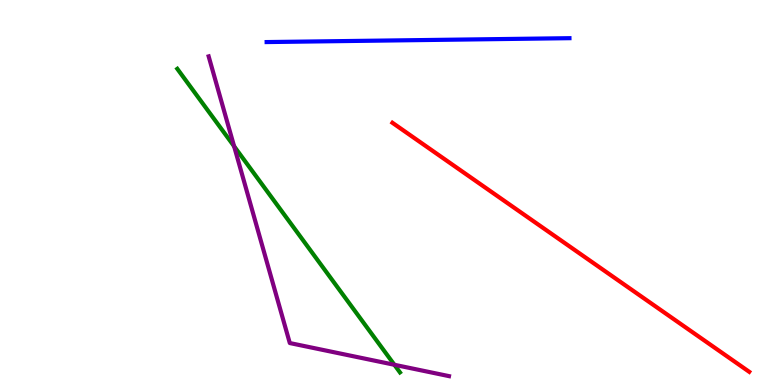[{'lines': ['blue', 'red'], 'intersections': []}, {'lines': ['green', 'red'], 'intersections': []}, {'lines': ['purple', 'red'], 'intersections': []}, {'lines': ['blue', 'green'], 'intersections': []}, {'lines': ['blue', 'purple'], 'intersections': []}, {'lines': ['green', 'purple'], 'intersections': [{'x': 3.02, 'y': 6.2}, {'x': 5.09, 'y': 0.525}]}]